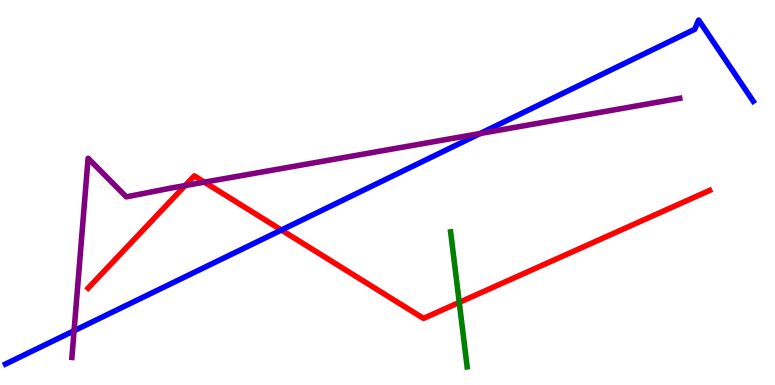[{'lines': ['blue', 'red'], 'intersections': [{'x': 3.63, 'y': 4.03}]}, {'lines': ['green', 'red'], 'intersections': [{'x': 5.93, 'y': 2.15}]}, {'lines': ['purple', 'red'], 'intersections': [{'x': 2.39, 'y': 5.18}, {'x': 2.64, 'y': 5.27}]}, {'lines': ['blue', 'green'], 'intersections': []}, {'lines': ['blue', 'purple'], 'intersections': [{'x': 0.956, 'y': 1.41}, {'x': 6.2, 'y': 6.53}]}, {'lines': ['green', 'purple'], 'intersections': []}]